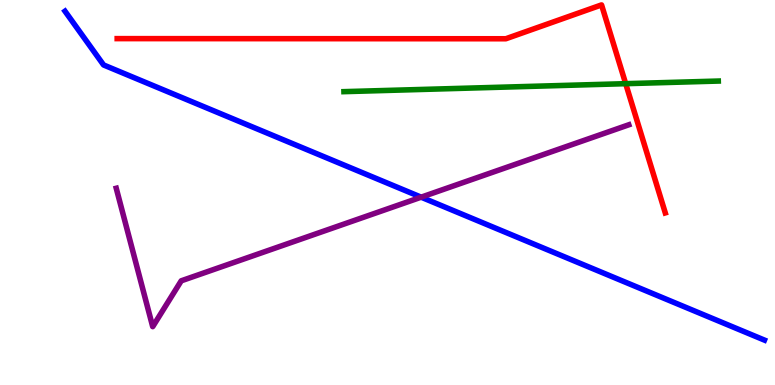[{'lines': ['blue', 'red'], 'intersections': []}, {'lines': ['green', 'red'], 'intersections': [{'x': 8.07, 'y': 7.83}]}, {'lines': ['purple', 'red'], 'intersections': []}, {'lines': ['blue', 'green'], 'intersections': []}, {'lines': ['blue', 'purple'], 'intersections': [{'x': 5.43, 'y': 4.88}]}, {'lines': ['green', 'purple'], 'intersections': []}]